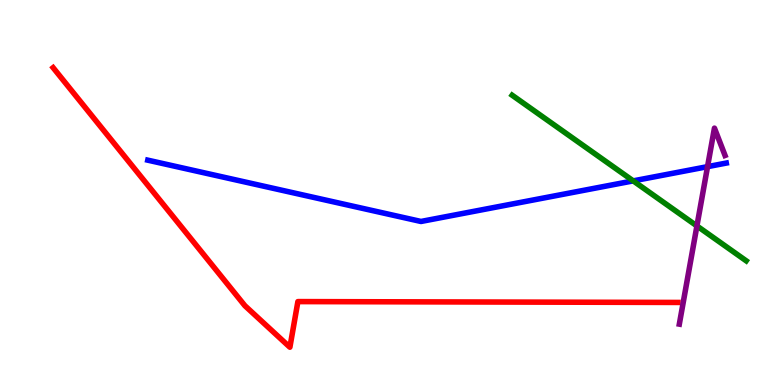[{'lines': ['blue', 'red'], 'intersections': []}, {'lines': ['green', 'red'], 'intersections': []}, {'lines': ['purple', 'red'], 'intersections': []}, {'lines': ['blue', 'green'], 'intersections': [{'x': 8.17, 'y': 5.3}]}, {'lines': ['blue', 'purple'], 'intersections': [{'x': 9.13, 'y': 5.67}]}, {'lines': ['green', 'purple'], 'intersections': [{'x': 8.99, 'y': 4.13}]}]